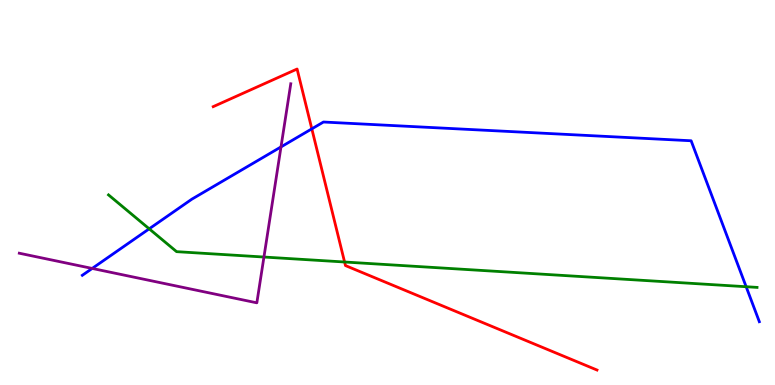[{'lines': ['blue', 'red'], 'intersections': [{'x': 4.02, 'y': 6.65}]}, {'lines': ['green', 'red'], 'intersections': [{'x': 4.45, 'y': 3.19}]}, {'lines': ['purple', 'red'], 'intersections': []}, {'lines': ['blue', 'green'], 'intersections': [{'x': 1.93, 'y': 4.06}, {'x': 9.63, 'y': 2.55}]}, {'lines': ['blue', 'purple'], 'intersections': [{'x': 1.19, 'y': 3.03}, {'x': 3.63, 'y': 6.18}]}, {'lines': ['green', 'purple'], 'intersections': [{'x': 3.41, 'y': 3.32}]}]